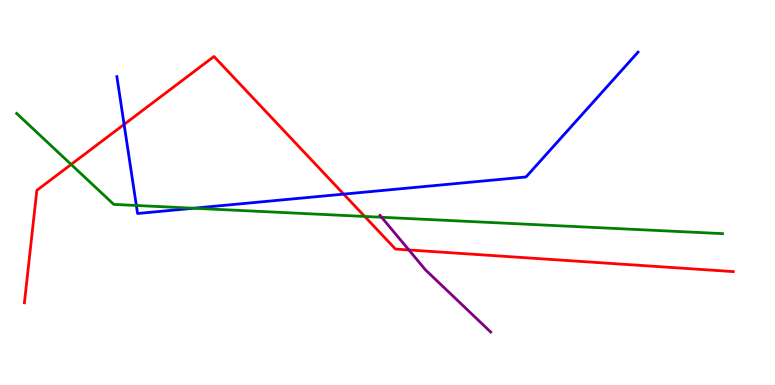[{'lines': ['blue', 'red'], 'intersections': [{'x': 1.6, 'y': 6.77}, {'x': 4.43, 'y': 4.96}]}, {'lines': ['green', 'red'], 'intersections': [{'x': 0.918, 'y': 5.73}, {'x': 4.71, 'y': 4.38}]}, {'lines': ['purple', 'red'], 'intersections': [{'x': 5.28, 'y': 3.51}]}, {'lines': ['blue', 'green'], 'intersections': [{'x': 1.76, 'y': 4.66}, {'x': 2.5, 'y': 4.59}]}, {'lines': ['blue', 'purple'], 'intersections': []}, {'lines': ['green', 'purple'], 'intersections': [{'x': 4.92, 'y': 4.36}]}]